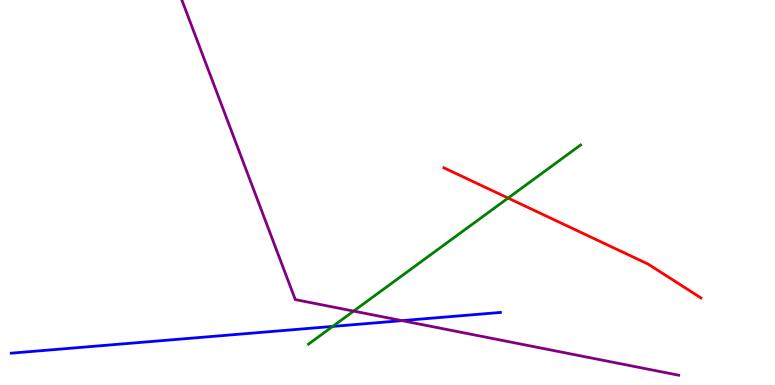[{'lines': ['blue', 'red'], 'intersections': []}, {'lines': ['green', 'red'], 'intersections': [{'x': 6.56, 'y': 4.86}]}, {'lines': ['purple', 'red'], 'intersections': []}, {'lines': ['blue', 'green'], 'intersections': [{'x': 4.29, 'y': 1.52}]}, {'lines': ['blue', 'purple'], 'intersections': [{'x': 5.19, 'y': 1.67}]}, {'lines': ['green', 'purple'], 'intersections': [{'x': 4.56, 'y': 1.92}]}]